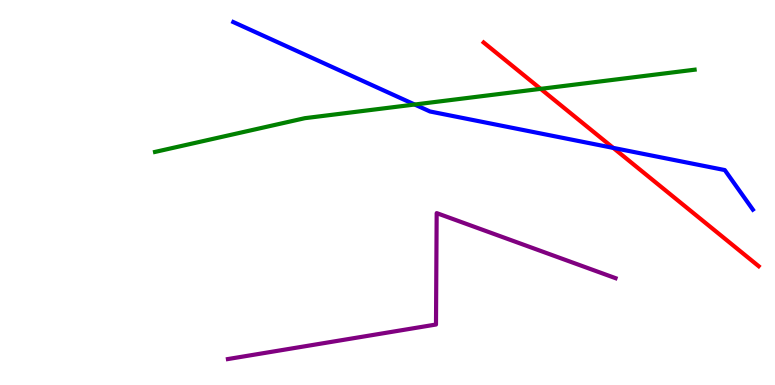[{'lines': ['blue', 'red'], 'intersections': [{'x': 7.91, 'y': 6.16}]}, {'lines': ['green', 'red'], 'intersections': [{'x': 6.98, 'y': 7.69}]}, {'lines': ['purple', 'red'], 'intersections': []}, {'lines': ['blue', 'green'], 'intersections': [{'x': 5.35, 'y': 7.29}]}, {'lines': ['blue', 'purple'], 'intersections': []}, {'lines': ['green', 'purple'], 'intersections': []}]